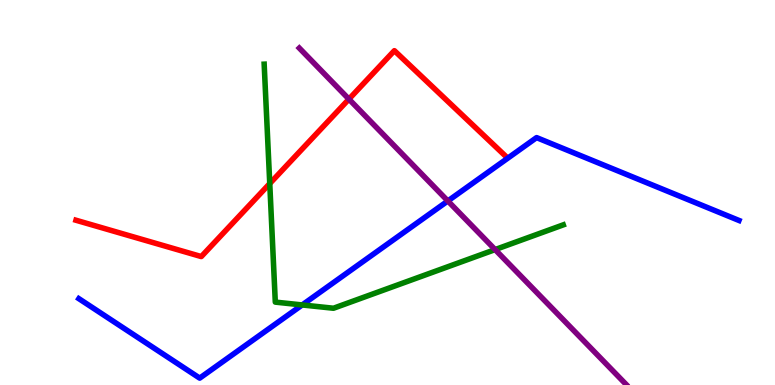[{'lines': ['blue', 'red'], 'intersections': []}, {'lines': ['green', 'red'], 'intersections': [{'x': 3.48, 'y': 5.23}]}, {'lines': ['purple', 'red'], 'intersections': [{'x': 4.5, 'y': 7.43}]}, {'lines': ['blue', 'green'], 'intersections': [{'x': 3.9, 'y': 2.08}]}, {'lines': ['blue', 'purple'], 'intersections': [{'x': 5.78, 'y': 4.78}]}, {'lines': ['green', 'purple'], 'intersections': [{'x': 6.39, 'y': 3.52}]}]